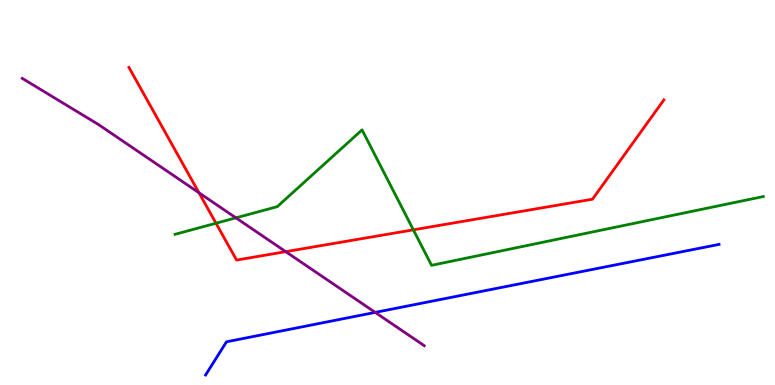[{'lines': ['blue', 'red'], 'intersections': []}, {'lines': ['green', 'red'], 'intersections': [{'x': 2.79, 'y': 4.2}, {'x': 5.33, 'y': 4.03}]}, {'lines': ['purple', 'red'], 'intersections': [{'x': 2.57, 'y': 4.99}, {'x': 3.69, 'y': 3.46}]}, {'lines': ['blue', 'green'], 'intersections': []}, {'lines': ['blue', 'purple'], 'intersections': [{'x': 4.84, 'y': 1.89}]}, {'lines': ['green', 'purple'], 'intersections': [{'x': 3.04, 'y': 4.34}]}]